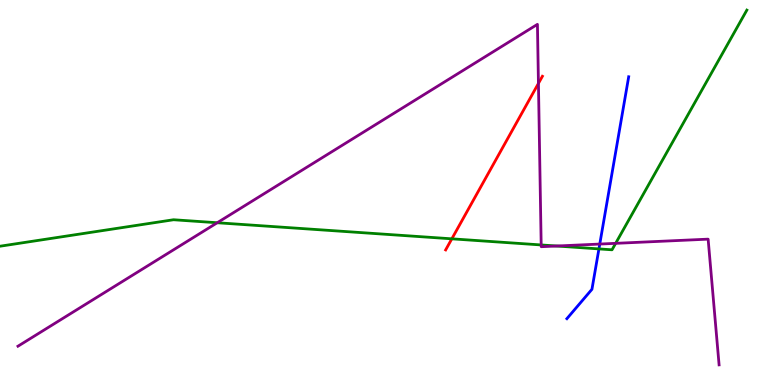[{'lines': ['blue', 'red'], 'intersections': []}, {'lines': ['green', 'red'], 'intersections': [{'x': 5.83, 'y': 3.8}]}, {'lines': ['purple', 'red'], 'intersections': [{'x': 6.95, 'y': 7.83}]}, {'lines': ['blue', 'green'], 'intersections': [{'x': 7.73, 'y': 3.53}]}, {'lines': ['blue', 'purple'], 'intersections': [{'x': 7.74, 'y': 3.66}]}, {'lines': ['green', 'purple'], 'intersections': [{'x': 2.8, 'y': 4.21}, {'x': 6.98, 'y': 3.64}, {'x': 7.18, 'y': 3.61}, {'x': 7.94, 'y': 3.68}]}]